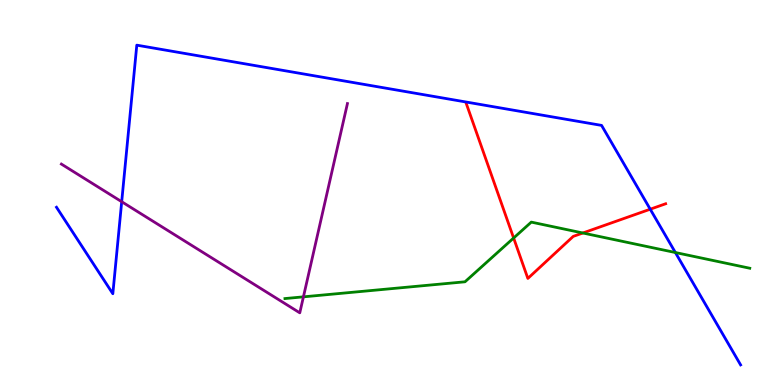[{'lines': ['blue', 'red'], 'intersections': [{'x': 8.39, 'y': 4.57}]}, {'lines': ['green', 'red'], 'intersections': [{'x': 6.63, 'y': 3.82}, {'x': 7.52, 'y': 3.95}]}, {'lines': ['purple', 'red'], 'intersections': []}, {'lines': ['blue', 'green'], 'intersections': [{'x': 8.71, 'y': 3.44}]}, {'lines': ['blue', 'purple'], 'intersections': [{'x': 1.57, 'y': 4.76}]}, {'lines': ['green', 'purple'], 'intersections': [{'x': 3.92, 'y': 2.29}]}]